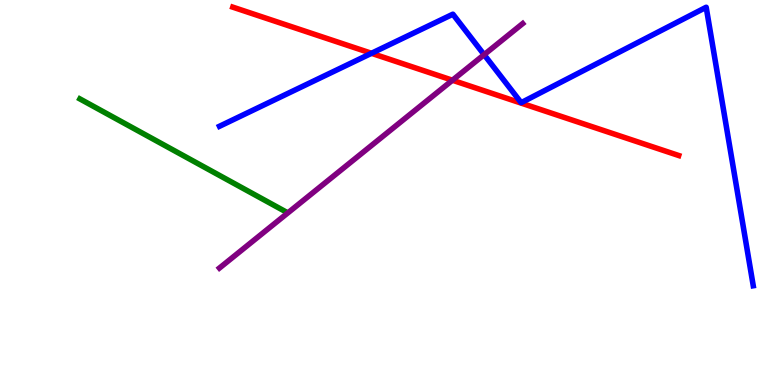[{'lines': ['blue', 'red'], 'intersections': [{'x': 4.79, 'y': 8.62}]}, {'lines': ['green', 'red'], 'intersections': []}, {'lines': ['purple', 'red'], 'intersections': [{'x': 5.84, 'y': 7.92}]}, {'lines': ['blue', 'green'], 'intersections': []}, {'lines': ['blue', 'purple'], 'intersections': [{'x': 6.25, 'y': 8.58}]}, {'lines': ['green', 'purple'], 'intersections': []}]